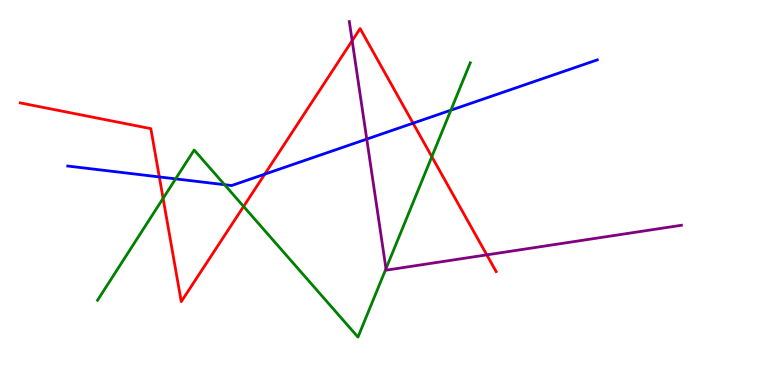[{'lines': ['blue', 'red'], 'intersections': [{'x': 2.06, 'y': 5.4}, {'x': 3.42, 'y': 5.48}, {'x': 5.33, 'y': 6.8}]}, {'lines': ['green', 'red'], 'intersections': [{'x': 2.1, 'y': 4.85}, {'x': 3.14, 'y': 4.64}, {'x': 5.57, 'y': 5.93}]}, {'lines': ['purple', 'red'], 'intersections': [{'x': 4.54, 'y': 8.94}, {'x': 6.28, 'y': 3.38}]}, {'lines': ['blue', 'green'], 'intersections': [{'x': 2.27, 'y': 5.35}, {'x': 2.9, 'y': 5.2}, {'x': 5.82, 'y': 7.14}]}, {'lines': ['blue', 'purple'], 'intersections': [{'x': 4.73, 'y': 6.39}]}, {'lines': ['green', 'purple'], 'intersections': [{'x': 4.98, 'y': 3.02}]}]